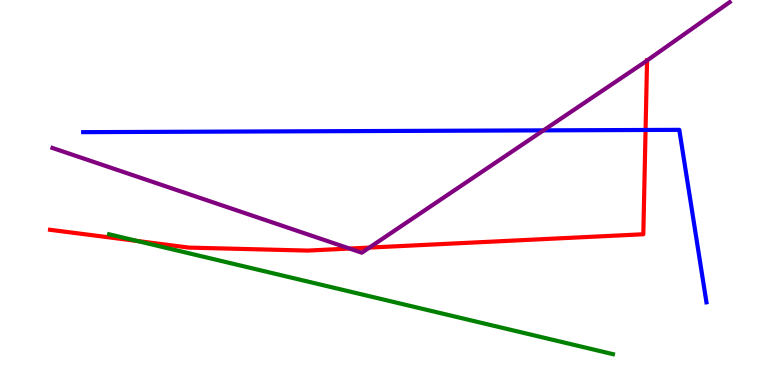[{'lines': ['blue', 'red'], 'intersections': [{'x': 8.33, 'y': 6.62}]}, {'lines': ['green', 'red'], 'intersections': [{'x': 1.77, 'y': 3.74}]}, {'lines': ['purple', 'red'], 'intersections': [{'x': 4.51, 'y': 3.54}, {'x': 4.77, 'y': 3.57}, {'x': 8.35, 'y': 8.43}]}, {'lines': ['blue', 'green'], 'intersections': []}, {'lines': ['blue', 'purple'], 'intersections': [{'x': 7.01, 'y': 6.61}]}, {'lines': ['green', 'purple'], 'intersections': []}]